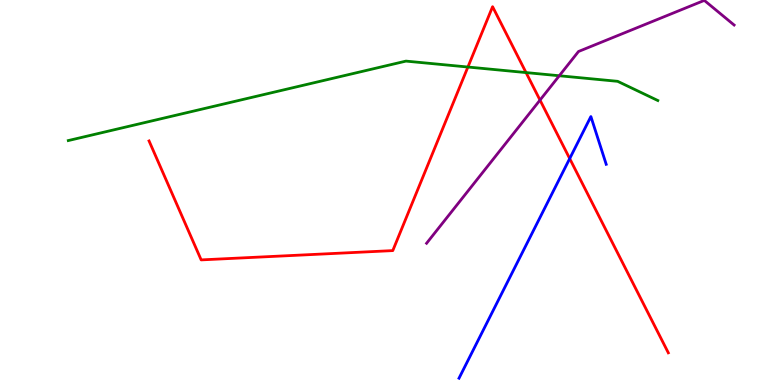[{'lines': ['blue', 'red'], 'intersections': [{'x': 7.35, 'y': 5.88}]}, {'lines': ['green', 'red'], 'intersections': [{'x': 6.04, 'y': 8.26}, {'x': 6.79, 'y': 8.11}]}, {'lines': ['purple', 'red'], 'intersections': [{'x': 6.97, 'y': 7.4}]}, {'lines': ['blue', 'green'], 'intersections': []}, {'lines': ['blue', 'purple'], 'intersections': []}, {'lines': ['green', 'purple'], 'intersections': [{'x': 7.22, 'y': 8.03}]}]